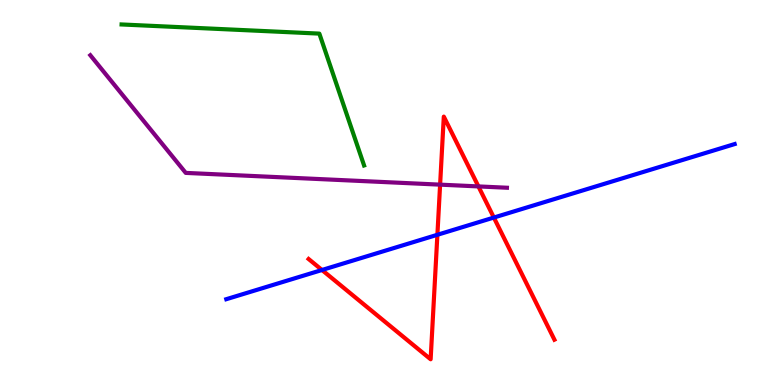[{'lines': ['blue', 'red'], 'intersections': [{'x': 4.15, 'y': 2.99}, {'x': 5.64, 'y': 3.9}, {'x': 6.37, 'y': 4.35}]}, {'lines': ['green', 'red'], 'intersections': []}, {'lines': ['purple', 'red'], 'intersections': [{'x': 5.68, 'y': 5.2}, {'x': 6.17, 'y': 5.16}]}, {'lines': ['blue', 'green'], 'intersections': []}, {'lines': ['blue', 'purple'], 'intersections': []}, {'lines': ['green', 'purple'], 'intersections': []}]